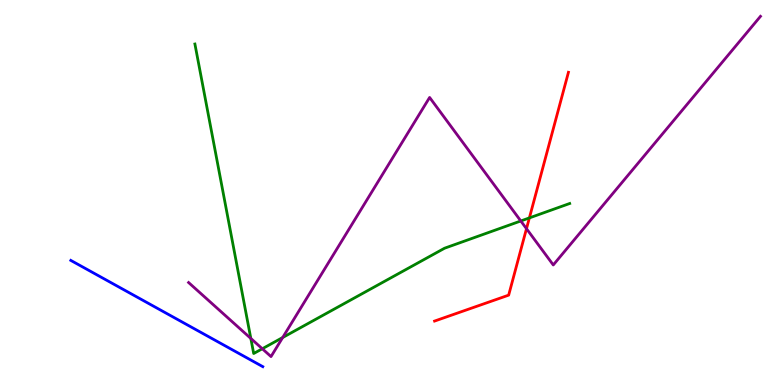[{'lines': ['blue', 'red'], 'intersections': []}, {'lines': ['green', 'red'], 'intersections': [{'x': 6.83, 'y': 4.34}]}, {'lines': ['purple', 'red'], 'intersections': [{'x': 6.79, 'y': 4.06}]}, {'lines': ['blue', 'green'], 'intersections': []}, {'lines': ['blue', 'purple'], 'intersections': []}, {'lines': ['green', 'purple'], 'intersections': [{'x': 3.24, 'y': 1.21}, {'x': 3.38, 'y': 0.941}, {'x': 3.65, 'y': 1.23}, {'x': 6.72, 'y': 4.26}]}]